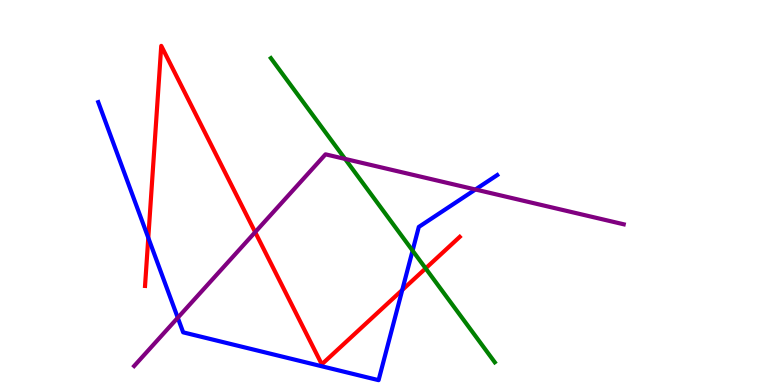[{'lines': ['blue', 'red'], 'intersections': [{'x': 1.91, 'y': 3.82}, {'x': 5.19, 'y': 2.47}]}, {'lines': ['green', 'red'], 'intersections': [{'x': 5.49, 'y': 3.03}]}, {'lines': ['purple', 'red'], 'intersections': [{'x': 3.29, 'y': 3.97}]}, {'lines': ['blue', 'green'], 'intersections': [{'x': 5.32, 'y': 3.49}]}, {'lines': ['blue', 'purple'], 'intersections': [{'x': 2.29, 'y': 1.75}, {'x': 6.13, 'y': 5.08}]}, {'lines': ['green', 'purple'], 'intersections': [{'x': 4.45, 'y': 5.87}]}]